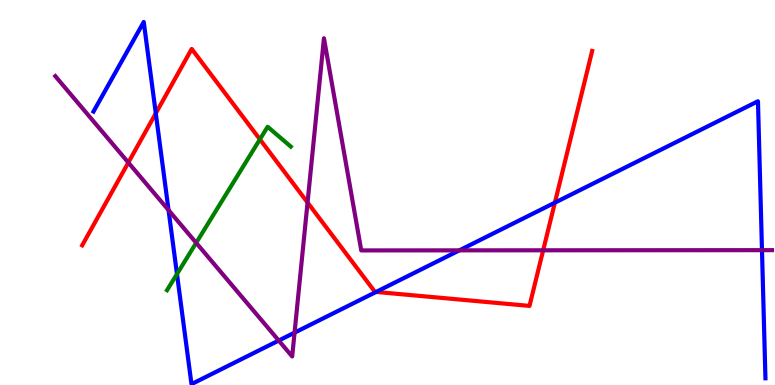[{'lines': ['blue', 'red'], 'intersections': [{'x': 2.01, 'y': 7.06}, {'x': 4.85, 'y': 2.42}, {'x': 7.16, 'y': 4.74}]}, {'lines': ['green', 'red'], 'intersections': [{'x': 3.35, 'y': 6.38}]}, {'lines': ['purple', 'red'], 'intersections': [{'x': 1.66, 'y': 5.78}, {'x': 3.97, 'y': 4.74}, {'x': 7.01, 'y': 3.5}]}, {'lines': ['blue', 'green'], 'intersections': [{'x': 2.28, 'y': 2.88}]}, {'lines': ['blue', 'purple'], 'intersections': [{'x': 2.17, 'y': 4.54}, {'x': 3.6, 'y': 1.15}, {'x': 3.8, 'y': 1.36}, {'x': 5.93, 'y': 3.5}, {'x': 9.83, 'y': 3.5}]}, {'lines': ['green', 'purple'], 'intersections': [{'x': 2.53, 'y': 3.69}]}]